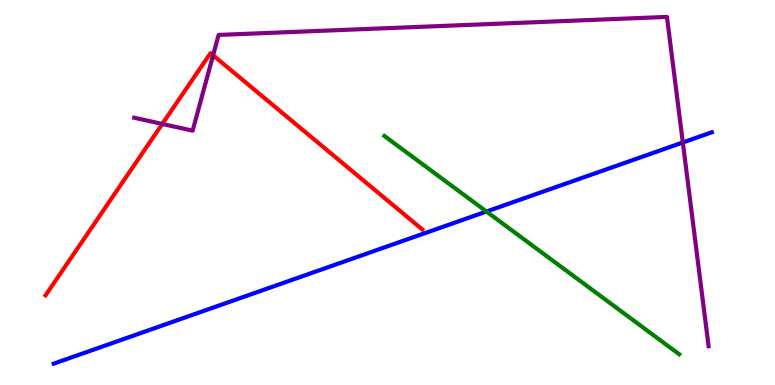[{'lines': ['blue', 'red'], 'intersections': []}, {'lines': ['green', 'red'], 'intersections': []}, {'lines': ['purple', 'red'], 'intersections': [{'x': 2.09, 'y': 6.78}, {'x': 2.75, 'y': 8.56}]}, {'lines': ['blue', 'green'], 'intersections': [{'x': 6.28, 'y': 4.51}]}, {'lines': ['blue', 'purple'], 'intersections': [{'x': 8.81, 'y': 6.3}]}, {'lines': ['green', 'purple'], 'intersections': []}]